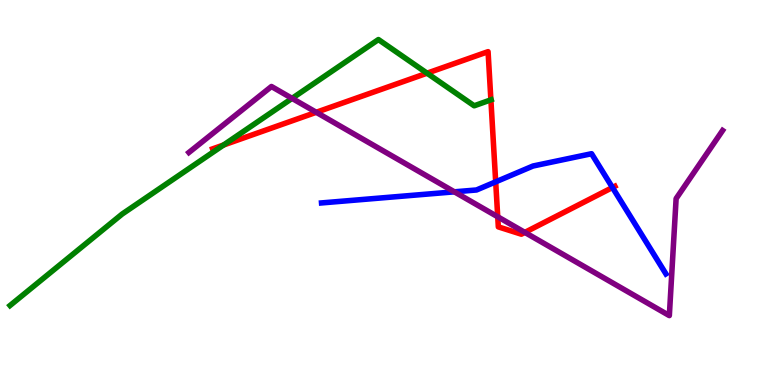[{'lines': ['blue', 'red'], 'intersections': [{'x': 6.4, 'y': 5.28}, {'x': 7.9, 'y': 5.13}]}, {'lines': ['green', 'red'], 'intersections': [{'x': 2.88, 'y': 6.23}, {'x': 5.51, 'y': 8.1}, {'x': 6.33, 'y': 7.41}]}, {'lines': ['purple', 'red'], 'intersections': [{'x': 4.08, 'y': 7.08}, {'x': 6.42, 'y': 4.37}, {'x': 6.77, 'y': 3.96}]}, {'lines': ['blue', 'green'], 'intersections': []}, {'lines': ['blue', 'purple'], 'intersections': [{'x': 5.86, 'y': 5.02}]}, {'lines': ['green', 'purple'], 'intersections': [{'x': 3.77, 'y': 7.44}]}]